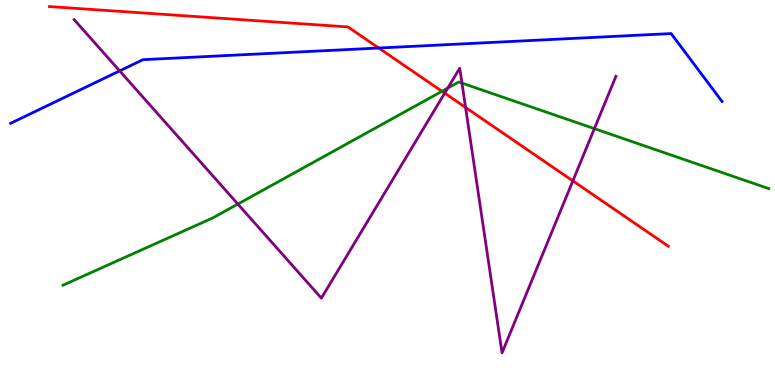[{'lines': ['blue', 'red'], 'intersections': [{'x': 4.89, 'y': 8.75}]}, {'lines': ['green', 'red'], 'intersections': [{'x': 5.7, 'y': 7.63}]}, {'lines': ['purple', 'red'], 'intersections': [{'x': 5.74, 'y': 7.58}, {'x': 6.01, 'y': 7.21}, {'x': 7.39, 'y': 5.3}]}, {'lines': ['blue', 'green'], 'intersections': []}, {'lines': ['blue', 'purple'], 'intersections': [{'x': 1.54, 'y': 8.16}]}, {'lines': ['green', 'purple'], 'intersections': [{'x': 3.07, 'y': 4.7}, {'x': 5.78, 'y': 7.71}, {'x': 5.96, 'y': 7.84}, {'x': 7.67, 'y': 6.66}]}]